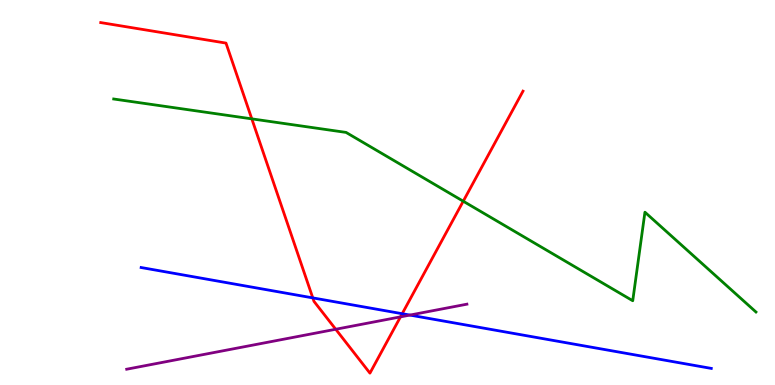[{'lines': ['blue', 'red'], 'intersections': [{'x': 4.04, 'y': 2.26}, {'x': 5.19, 'y': 1.85}]}, {'lines': ['green', 'red'], 'intersections': [{'x': 3.25, 'y': 6.91}, {'x': 5.98, 'y': 4.77}]}, {'lines': ['purple', 'red'], 'intersections': [{'x': 4.33, 'y': 1.45}, {'x': 5.17, 'y': 1.77}]}, {'lines': ['blue', 'green'], 'intersections': []}, {'lines': ['blue', 'purple'], 'intersections': [{'x': 5.29, 'y': 1.82}]}, {'lines': ['green', 'purple'], 'intersections': []}]